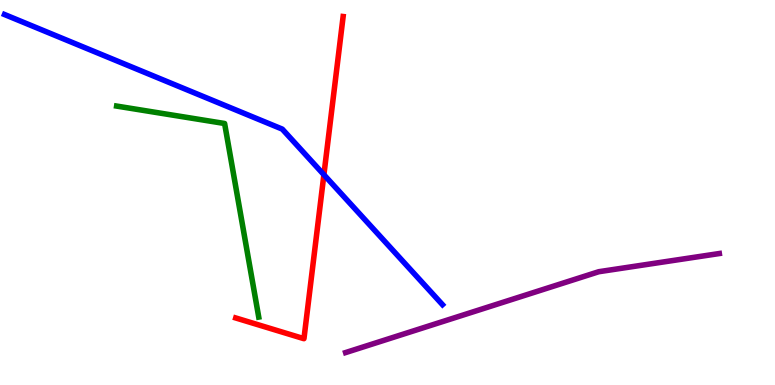[{'lines': ['blue', 'red'], 'intersections': [{'x': 4.18, 'y': 5.46}]}, {'lines': ['green', 'red'], 'intersections': []}, {'lines': ['purple', 'red'], 'intersections': []}, {'lines': ['blue', 'green'], 'intersections': []}, {'lines': ['blue', 'purple'], 'intersections': []}, {'lines': ['green', 'purple'], 'intersections': []}]